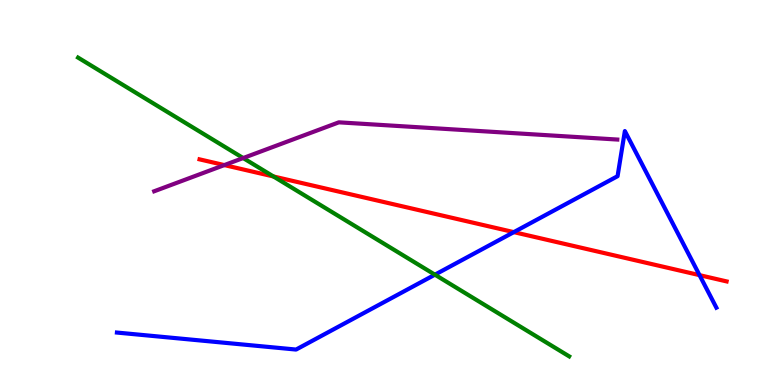[{'lines': ['blue', 'red'], 'intersections': [{'x': 6.63, 'y': 3.97}, {'x': 9.03, 'y': 2.85}]}, {'lines': ['green', 'red'], 'intersections': [{'x': 3.53, 'y': 5.42}]}, {'lines': ['purple', 'red'], 'intersections': [{'x': 2.89, 'y': 5.71}]}, {'lines': ['blue', 'green'], 'intersections': [{'x': 5.61, 'y': 2.87}]}, {'lines': ['blue', 'purple'], 'intersections': []}, {'lines': ['green', 'purple'], 'intersections': [{'x': 3.14, 'y': 5.89}]}]